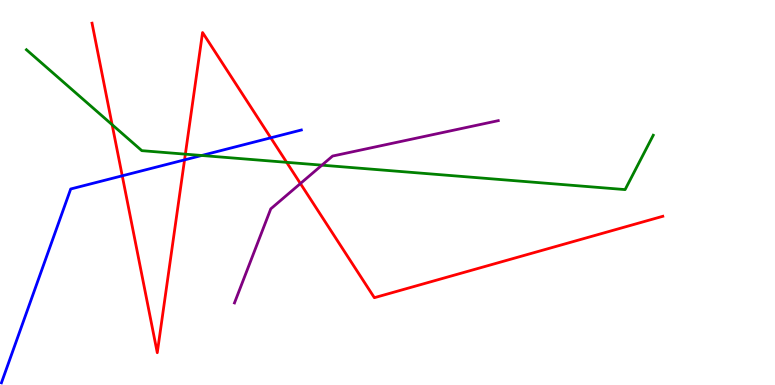[{'lines': ['blue', 'red'], 'intersections': [{'x': 1.58, 'y': 5.43}, {'x': 2.38, 'y': 5.85}, {'x': 3.49, 'y': 6.42}]}, {'lines': ['green', 'red'], 'intersections': [{'x': 1.45, 'y': 6.76}, {'x': 2.39, 'y': 6.0}, {'x': 3.7, 'y': 5.78}]}, {'lines': ['purple', 'red'], 'intersections': [{'x': 3.88, 'y': 5.23}]}, {'lines': ['blue', 'green'], 'intersections': [{'x': 2.6, 'y': 5.96}]}, {'lines': ['blue', 'purple'], 'intersections': []}, {'lines': ['green', 'purple'], 'intersections': [{'x': 4.15, 'y': 5.71}]}]